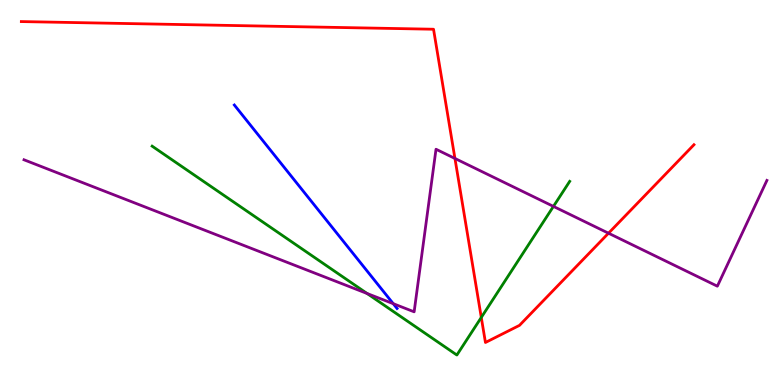[{'lines': ['blue', 'red'], 'intersections': []}, {'lines': ['green', 'red'], 'intersections': [{'x': 6.21, 'y': 1.75}]}, {'lines': ['purple', 'red'], 'intersections': [{'x': 5.87, 'y': 5.88}, {'x': 7.85, 'y': 3.94}]}, {'lines': ['blue', 'green'], 'intersections': []}, {'lines': ['blue', 'purple'], 'intersections': [{'x': 5.07, 'y': 2.11}]}, {'lines': ['green', 'purple'], 'intersections': [{'x': 4.74, 'y': 2.38}, {'x': 7.14, 'y': 4.64}]}]